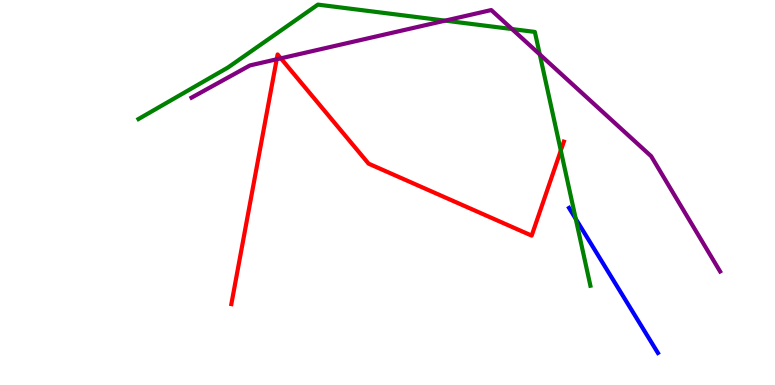[{'lines': ['blue', 'red'], 'intersections': []}, {'lines': ['green', 'red'], 'intersections': [{'x': 7.24, 'y': 6.09}]}, {'lines': ['purple', 'red'], 'intersections': [{'x': 3.57, 'y': 8.46}, {'x': 3.62, 'y': 8.48}]}, {'lines': ['blue', 'green'], 'intersections': [{'x': 7.43, 'y': 4.31}]}, {'lines': ['blue', 'purple'], 'intersections': []}, {'lines': ['green', 'purple'], 'intersections': [{'x': 5.74, 'y': 9.46}, {'x': 6.61, 'y': 9.25}, {'x': 6.96, 'y': 8.59}]}]